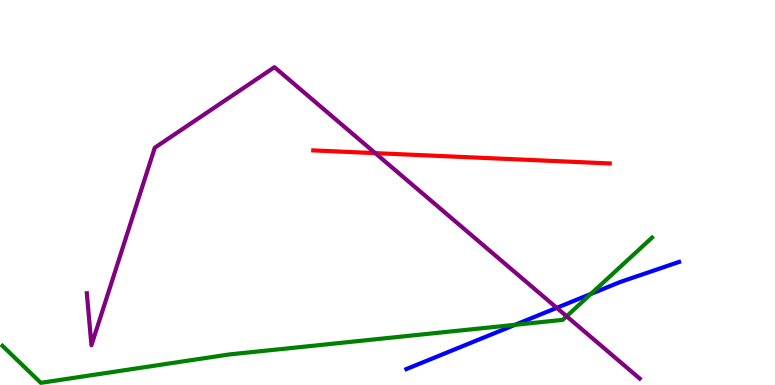[{'lines': ['blue', 'red'], 'intersections': []}, {'lines': ['green', 'red'], 'intersections': []}, {'lines': ['purple', 'red'], 'intersections': [{'x': 4.84, 'y': 6.02}]}, {'lines': ['blue', 'green'], 'intersections': [{'x': 6.65, 'y': 1.56}, {'x': 7.62, 'y': 2.37}]}, {'lines': ['blue', 'purple'], 'intersections': [{'x': 7.18, 'y': 2.0}]}, {'lines': ['green', 'purple'], 'intersections': [{'x': 7.31, 'y': 1.79}]}]